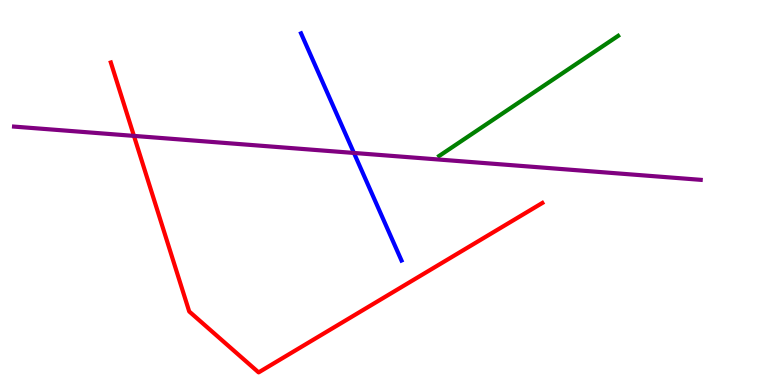[{'lines': ['blue', 'red'], 'intersections': []}, {'lines': ['green', 'red'], 'intersections': []}, {'lines': ['purple', 'red'], 'intersections': [{'x': 1.73, 'y': 6.47}]}, {'lines': ['blue', 'green'], 'intersections': []}, {'lines': ['blue', 'purple'], 'intersections': [{'x': 4.57, 'y': 6.03}]}, {'lines': ['green', 'purple'], 'intersections': []}]